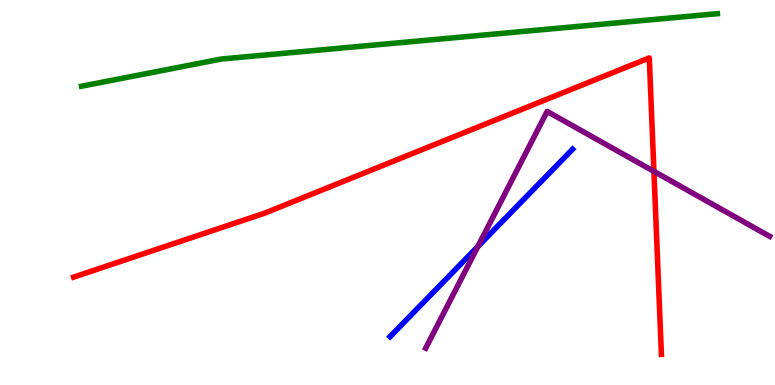[{'lines': ['blue', 'red'], 'intersections': []}, {'lines': ['green', 'red'], 'intersections': []}, {'lines': ['purple', 'red'], 'intersections': [{'x': 8.44, 'y': 5.55}]}, {'lines': ['blue', 'green'], 'intersections': []}, {'lines': ['blue', 'purple'], 'intersections': [{'x': 6.17, 'y': 3.6}]}, {'lines': ['green', 'purple'], 'intersections': []}]